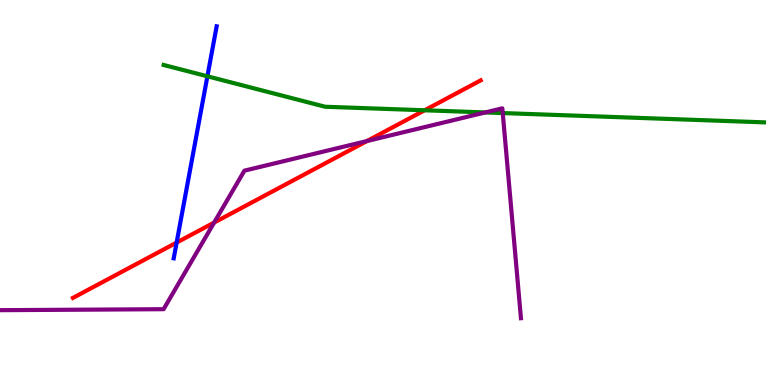[{'lines': ['blue', 'red'], 'intersections': [{'x': 2.28, 'y': 3.7}]}, {'lines': ['green', 'red'], 'intersections': [{'x': 5.48, 'y': 7.14}]}, {'lines': ['purple', 'red'], 'intersections': [{'x': 2.76, 'y': 4.22}, {'x': 4.73, 'y': 6.34}]}, {'lines': ['blue', 'green'], 'intersections': [{'x': 2.68, 'y': 8.02}]}, {'lines': ['blue', 'purple'], 'intersections': []}, {'lines': ['green', 'purple'], 'intersections': [{'x': 6.26, 'y': 7.08}, {'x': 6.49, 'y': 7.06}]}]